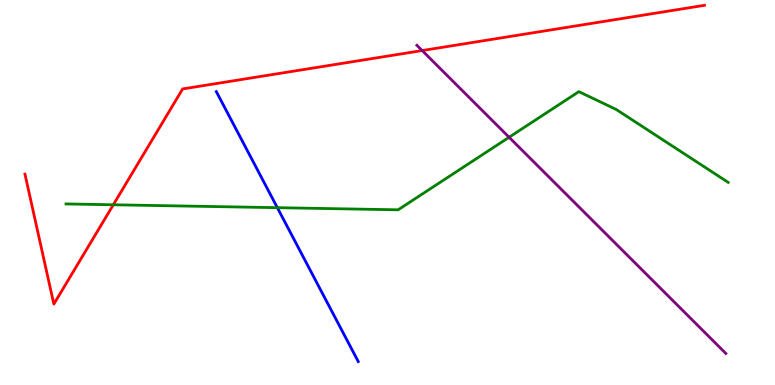[{'lines': ['blue', 'red'], 'intersections': []}, {'lines': ['green', 'red'], 'intersections': [{'x': 1.46, 'y': 4.68}]}, {'lines': ['purple', 'red'], 'intersections': [{'x': 5.45, 'y': 8.69}]}, {'lines': ['blue', 'green'], 'intersections': [{'x': 3.58, 'y': 4.61}]}, {'lines': ['blue', 'purple'], 'intersections': []}, {'lines': ['green', 'purple'], 'intersections': [{'x': 6.57, 'y': 6.43}]}]